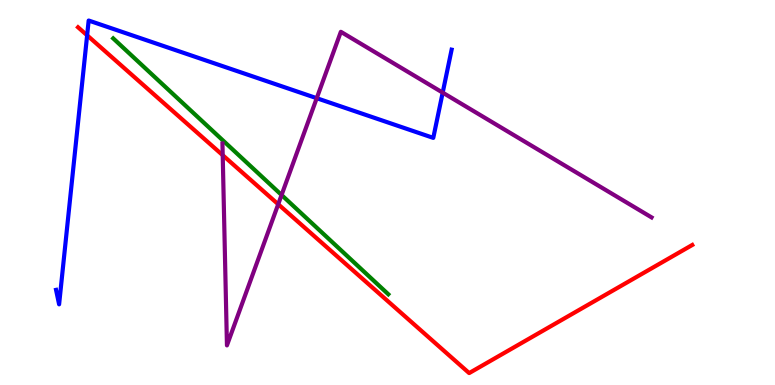[{'lines': ['blue', 'red'], 'intersections': [{'x': 1.12, 'y': 9.08}]}, {'lines': ['green', 'red'], 'intersections': []}, {'lines': ['purple', 'red'], 'intersections': [{'x': 2.87, 'y': 5.97}, {'x': 3.59, 'y': 4.69}]}, {'lines': ['blue', 'green'], 'intersections': []}, {'lines': ['blue', 'purple'], 'intersections': [{'x': 4.09, 'y': 7.45}, {'x': 5.71, 'y': 7.59}]}, {'lines': ['green', 'purple'], 'intersections': [{'x': 3.63, 'y': 4.94}]}]